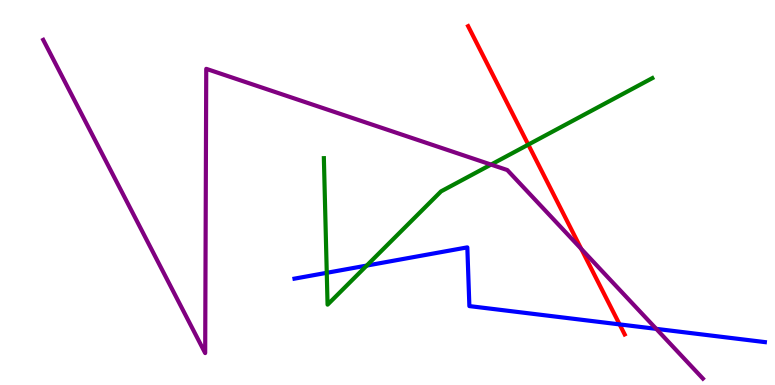[{'lines': ['blue', 'red'], 'intersections': [{'x': 7.99, 'y': 1.57}]}, {'lines': ['green', 'red'], 'intersections': [{'x': 6.82, 'y': 6.24}]}, {'lines': ['purple', 'red'], 'intersections': [{'x': 7.5, 'y': 3.54}]}, {'lines': ['blue', 'green'], 'intersections': [{'x': 4.22, 'y': 2.91}, {'x': 4.73, 'y': 3.1}]}, {'lines': ['blue', 'purple'], 'intersections': [{'x': 8.47, 'y': 1.46}]}, {'lines': ['green', 'purple'], 'intersections': [{'x': 6.34, 'y': 5.73}]}]